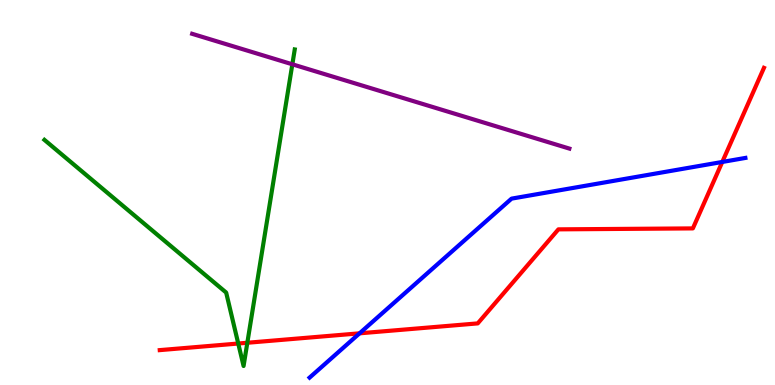[{'lines': ['blue', 'red'], 'intersections': [{'x': 4.64, 'y': 1.34}, {'x': 9.32, 'y': 5.79}]}, {'lines': ['green', 'red'], 'intersections': [{'x': 3.07, 'y': 1.08}, {'x': 3.19, 'y': 1.1}]}, {'lines': ['purple', 'red'], 'intersections': []}, {'lines': ['blue', 'green'], 'intersections': []}, {'lines': ['blue', 'purple'], 'intersections': []}, {'lines': ['green', 'purple'], 'intersections': [{'x': 3.77, 'y': 8.33}]}]